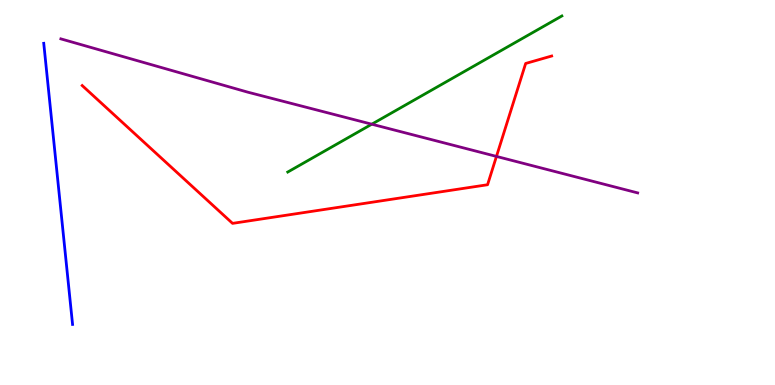[{'lines': ['blue', 'red'], 'intersections': []}, {'lines': ['green', 'red'], 'intersections': []}, {'lines': ['purple', 'red'], 'intersections': [{'x': 6.41, 'y': 5.94}]}, {'lines': ['blue', 'green'], 'intersections': []}, {'lines': ['blue', 'purple'], 'intersections': []}, {'lines': ['green', 'purple'], 'intersections': [{'x': 4.8, 'y': 6.77}]}]